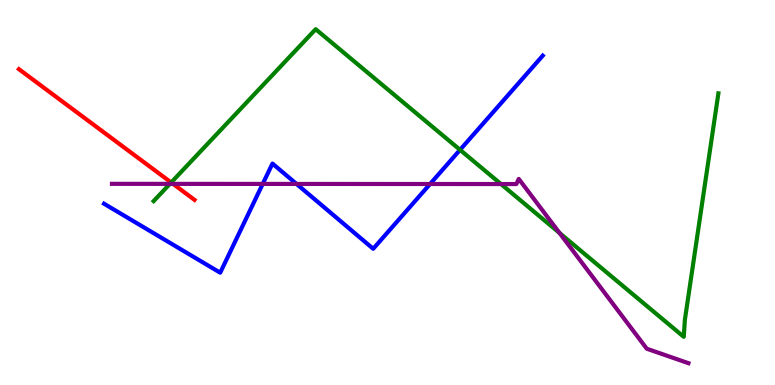[{'lines': ['blue', 'red'], 'intersections': []}, {'lines': ['green', 'red'], 'intersections': [{'x': 2.21, 'y': 5.26}]}, {'lines': ['purple', 'red'], 'intersections': [{'x': 2.23, 'y': 5.22}]}, {'lines': ['blue', 'green'], 'intersections': [{'x': 5.94, 'y': 6.11}]}, {'lines': ['blue', 'purple'], 'intersections': [{'x': 3.39, 'y': 5.22}, {'x': 3.83, 'y': 5.22}, {'x': 5.55, 'y': 5.22}]}, {'lines': ['green', 'purple'], 'intersections': [{'x': 2.19, 'y': 5.22}, {'x': 6.46, 'y': 5.22}, {'x': 7.22, 'y': 3.95}]}]